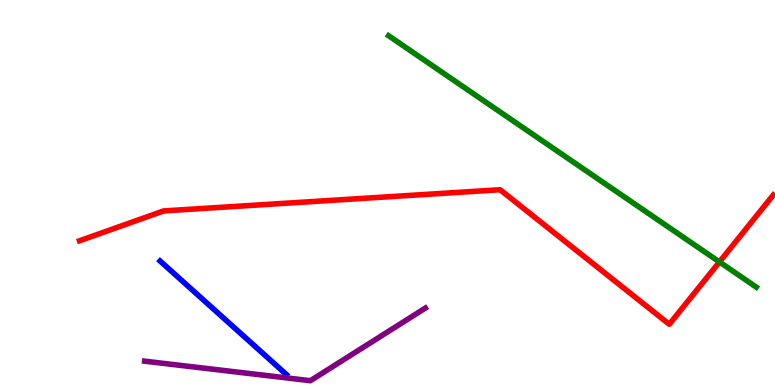[{'lines': ['blue', 'red'], 'intersections': []}, {'lines': ['green', 'red'], 'intersections': [{'x': 9.28, 'y': 3.2}]}, {'lines': ['purple', 'red'], 'intersections': []}, {'lines': ['blue', 'green'], 'intersections': []}, {'lines': ['blue', 'purple'], 'intersections': []}, {'lines': ['green', 'purple'], 'intersections': []}]